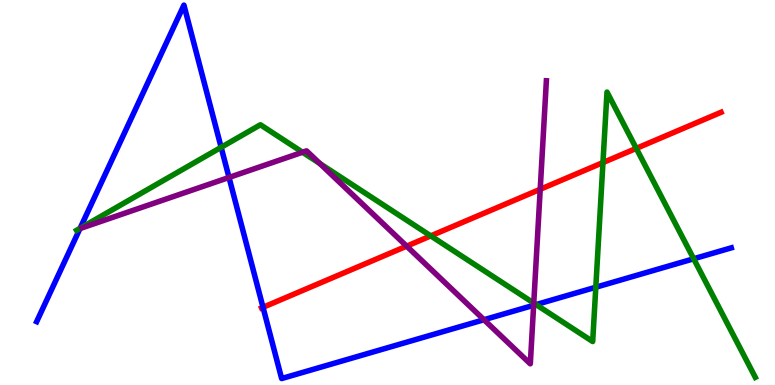[{'lines': ['blue', 'red'], 'intersections': [{'x': 3.39, 'y': 2.02}]}, {'lines': ['green', 'red'], 'intersections': [{'x': 5.56, 'y': 3.87}, {'x': 7.78, 'y': 5.78}, {'x': 8.21, 'y': 6.15}]}, {'lines': ['purple', 'red'], 'intersections': [{'x': 5.25, 'y': 3.61}, {'x': 6.97, 'y': 5.08}]}, {'lines': ['blue', 'green'], 'intersections': [{'x': 1.03, 'y': 4.07}, {'x': 2.85, 'y': 6.17}, {'x': 6.92, 'y': 2.09}, {'x': 7.69, 'y': 2.54}, {'x': 8.95, 'y': 3.28}]}, {'lines': ['blue', 'purple'], 'intersections': [{'x': 2.96, 'y': 5.39}, {'x': 6.24, 'y': 1.7}, {'x': 6.89, 'y': 2.07}]}, {'lines': ['green', 'purple'], 'intersections': [{'x': 3.9, 'y': 6.05}, {'x': 4.13, 'y': 5.75}, {'x': 6.89, 'y': 2.13}]}]